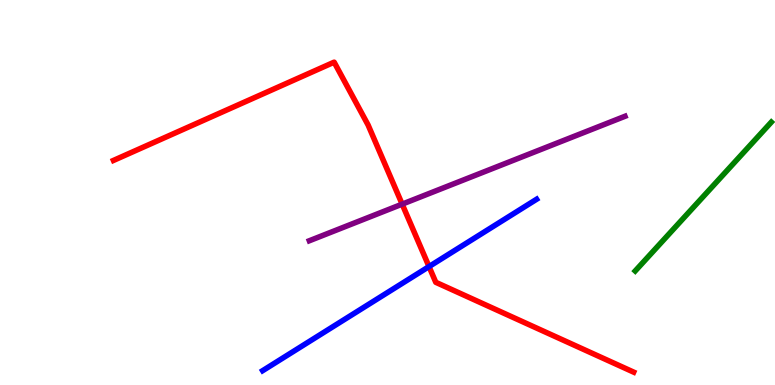[{'lines': ['blue', 'red'], 'intersections': [{'x': 5.54, 'y': 3.08}]}, {'lines': ['green', 'red'], 'intersections': []}, {'lines': ['purple', 'red'], 'intersections': [{'x': 5.19, 'y': 4.7}]}, {'lines': ['blue', 'green'], 'intersections': []}, {'lines': ['blue', 'purple'], 'intersections': []}, {'lines': ['green', 'purple'], 'intersections': []}]